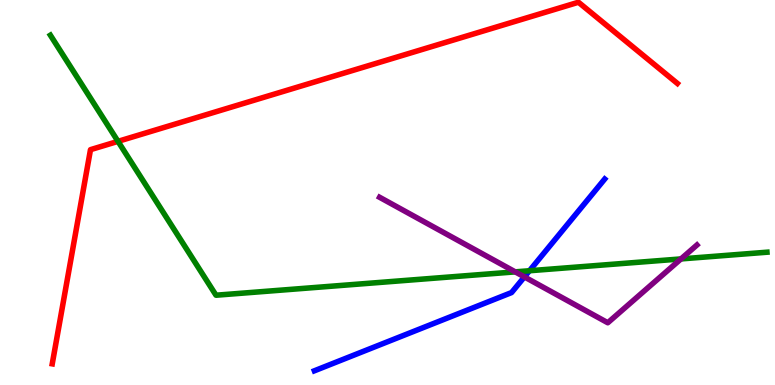[{'lines': ['blue', 'red'], 'intersections': []}, {'lines': ['green', 'red'], 'intersections': [{'x': 1.52, 'y': 6.33}]}, {'lines': ['purple', 'red'], 'intersections': []}, {'lines': ['blue', 'green'], 'intersections': [{'x': 6.83, 'y': 2.97}]}, {'lines': ['blue', 'purple'], 'intersections': [{'x': 6.77, 'y': 2.81}]}, {'lines': ['green', 'purple'], 'intersections': [{'x': 6.65, 'y': 2.94}, {'x': 8.79, 'y': 3.27}]}]